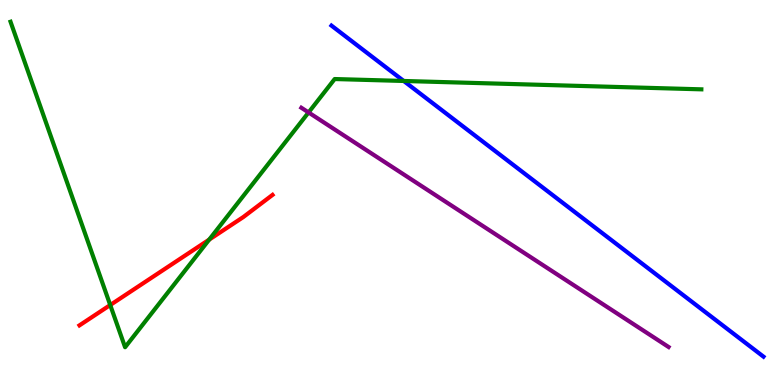[{'lines': ['blue', 'red'], 'intersections': []}, {'lines': ['green', 'red'], 'intersections': [{'x': 1.42, 'y': 2.08}, {'x': 2.7, 'y': 3.78}]}, {'lines': ['purple', 'red'], 'intersections': []}, {'lines': ['blue', 'green'], 'intersections': [{'x': 5.21, 'y': 7.9}]}, {'lines': ['blue', 'purple'], 'intersections': []}, {'lines': ['green', 'purple'], 'intersections': [{'x': 3.98, 'y': 7.08}]}]